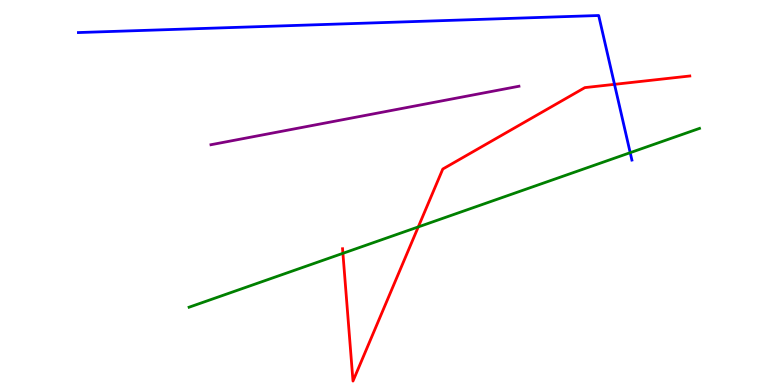[{'lines': ['blue', 'red'], 'intersections': [{'x': 7.93, 'y': 7.81}]}, {'lines': ['green', 'red'], 'intersections': [{'x': 4.42, 'y': 3.42}, {'x': 5.4, 'y': 4.11}]}, {'lines': ['purple', 'red'], 'intersections': []}, {'lines': ['blue', 'green'], 'intersections': [{'x': 8.13, 'y': 6.03}]}, {'lines': ['blue', 'purple'], 'intersections': []}, {'lines': ['green', 'purple'], 'intersections': []}]